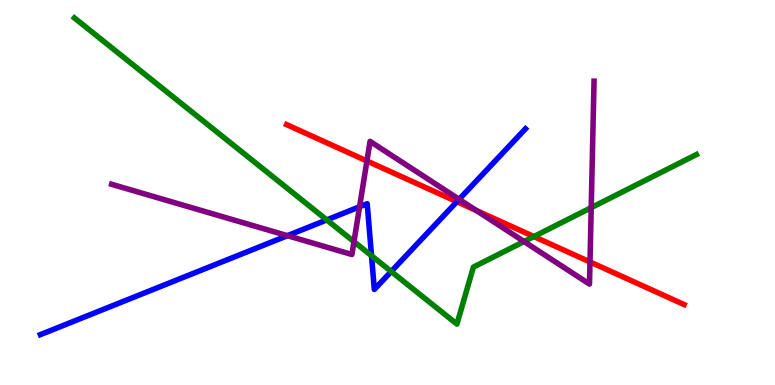[{'lines': ['blue', 'red'], 'intersections': [{'x': 5.9, 'y': 4.76}]}, {'lines': ['green', 'red'], 'intersections': [{'x': 6.89, 'y': 3.86}]}, {'lines': ['purple', 'red'], 'intersections': [{'x': 4.73, 'y': 5.82}, {'x': 6.15, 'y': 4.53}, {'x': 7.61, 'y': 3.2}]}, {'lines': ['blue', 'green'], 'intersections': [{'x': 4.22, 'y': 4.29}, {'x': 4.79, 'y': 3.36}, {'x': 5.05, 'y': 2.95}]}, {'lines': ['blue', 'purple'], 'intersections': [{'x': 3.71, 'y': 3.88}, {'x': 4.64, 'y': 4.63}, {'x': 5.92, 'y': 4.82}]}, {'lines': ['green', 'purple'], 'intersections': [{'x': 4.57, 'y': 3.72}, {'x': 6.76, 'y': 3.73}, {'x': 7.63, 'y': 4.61}]}]